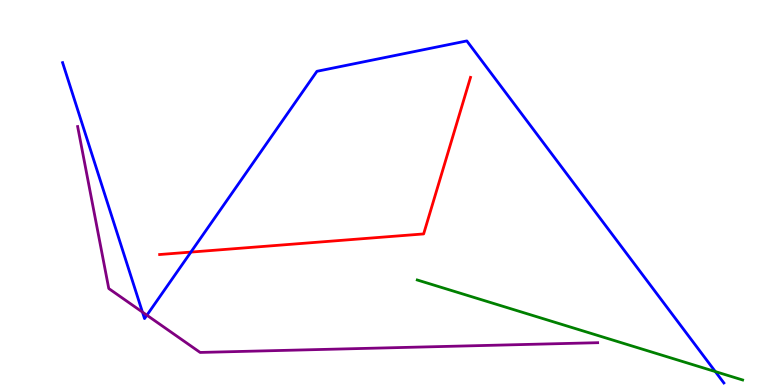[{'lines': ['blue', 'red'], 'intersections': [{'x': 2.46, 'y': 3.45}]}, {'lines': ['green', 'red'], 'intersections': []}, {'lines': ['purple', 'red'], 'intersections': []}, {'lines': ['blue', 'green'], 'intersections': [{'x': 9.23, 'y': 0.349}]}, {'lines': ['blue', 'purple'], 'intersections': [{'x': 1.84, 'y': 1.89}, {'x': 1.9, 'y': 1.81}]}, {'lines': ['green', 'purple'], 'intersections': []}]